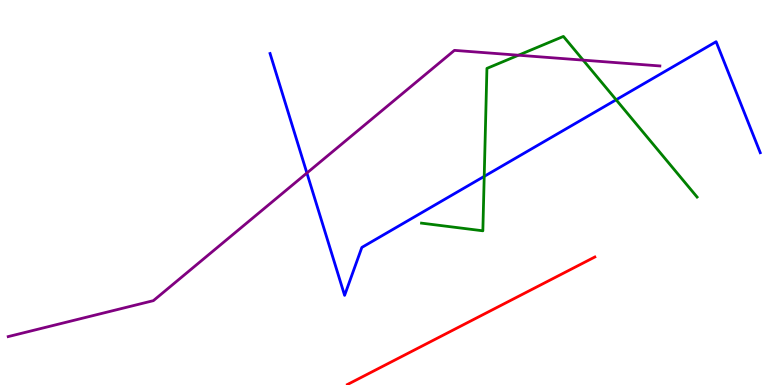[{'lines': ['blue', 'red'], 'intersections': []}, {'lines': ['green', 'red'], 'intersections': []}, {'lines': ['purple', 'red'], 'intersections': []}, {'lines': ['blue', 'green'], 'intersections': [{'x': 6.25, 'y': 5.42}, {'x': 7.95, 'y': 7.41}]}, {'lines': ['blue', 'purple'], 'intersections': [{'x': 3.96, 'y': 5.51}]}, {'lines': ['green', 'purple'], 'intersections': [{'x': 6.69, 'y': 8.57}, {'x': 7.52, 'y': 8.44}]}]